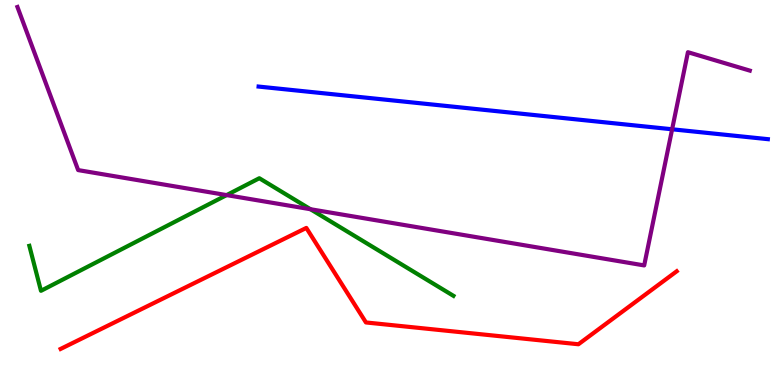[{'lines': ['blue', 'red'], 'intersections': []}, {'lines': ['green', 'red'], 'intersections': []}, {'lines': ['purple', 'red'], 'intersections': []}, {'lines': ['blue', 'green'], 'intersections': []}, {'lines': ['blue', 'purple'], 'intersections': [{'x': 8.67, 'y': 6.64}]}, {'lines': ['green', 'purple'], 'intersections': [{'x': 2.92, 'y': 4.93}, {'x': 4.01, 'y': 4.57}]}]